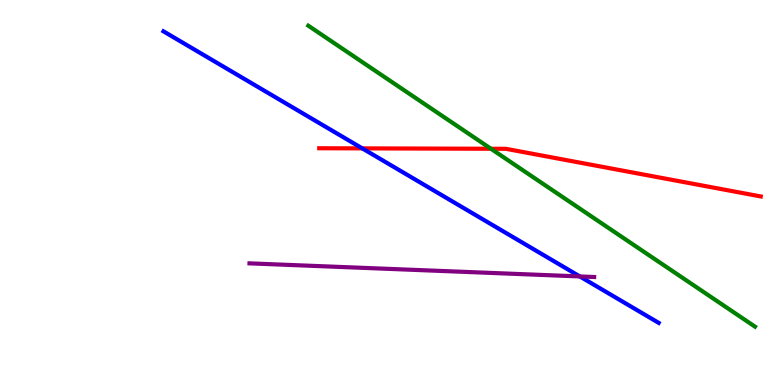[{'lines': ['blue', 'red'], 'intersections': [{'x': 4.67, 'y': 6.15}]}, {'lines': ['green', 'red'], 'intersections': [{'x': 6.33, 'y': 6.14}]}, {'lines': ['purple', 'red'], 'intersections': []}, {'lines': ['blue', 'green'], 'intersections': []}, {'lines': ['blue', 'purple'], 'intersections': [{'x': 7.48, 'y': 2.82}]}, {'lines': ['green', 'purple'], 'intersections': []}]